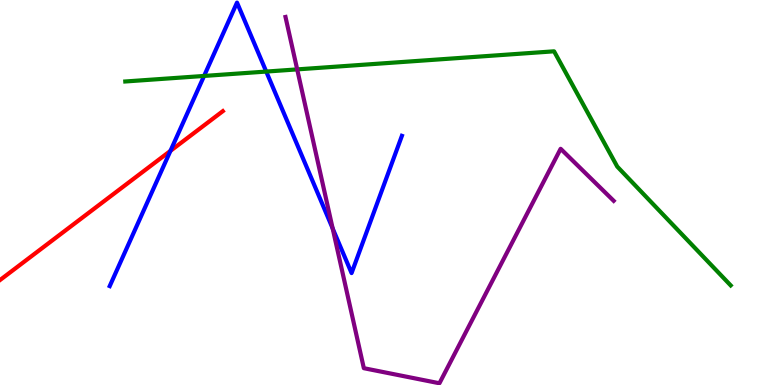[{'lines': ['blue', 'red'], 'intersections': [{'x': 2.2, 'y': 6.08}]}, {'lines': ['green', 'red'], 'intersections': []}, {'lines': ['purple', 'red'], 'intersections': []}, {'lines': ['blue', 'green'], 'intersections': [{'x': 2.63, 'y': 8.03}, {'x': 3.44, 'y': 8.14}]}, {'lines': ['blue', 'purple'], 'intersections': [{'x': 4.29, 'y': 4.07}]}, {'lines': ['green', 'purple'], 'intersections': [{'x': 3.83, 'y': 8.2}]}]